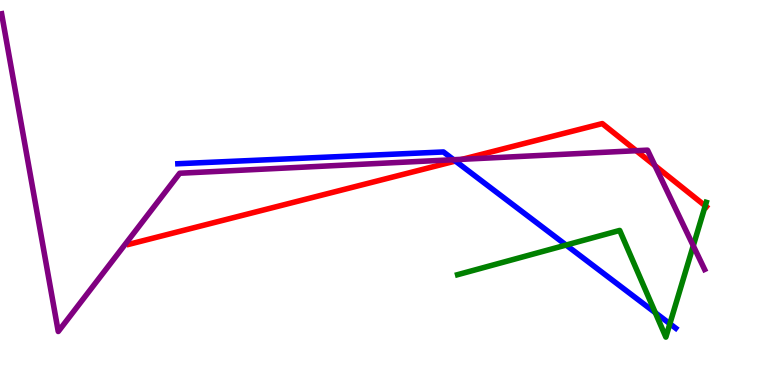[{'lines': ['blue', 'red'], 'intersections': [{'x': 5.88, 'y': 5.82}]}, {'lines': ['green', 'red'], 'intersections': [{'x': 9.1, 'y': 4.65}]}, {'lines': ['purple', 'red'], 'intersections': [{'x': 5.96, 'y': 5.86}, {'x': 8.21, 'y': 6.09}, {'x': 8.45, 'y': 5.7}]}, {'lines': ['blue', 'green'], 'intersections': [{'x': 7.3, 'y': 3.63}, {'x': 8.46, 'y': 1.88}, {'x': 8.64, 'y': 1.59}]}, {'lines': ['blue', 'purple'], 'intersections': [{'x': 5.85, 'y': 5.85}]}, {'lines': ['green', 'purple'], 'intersections': [{'x': 8.95, 'y': 3.62}]}]